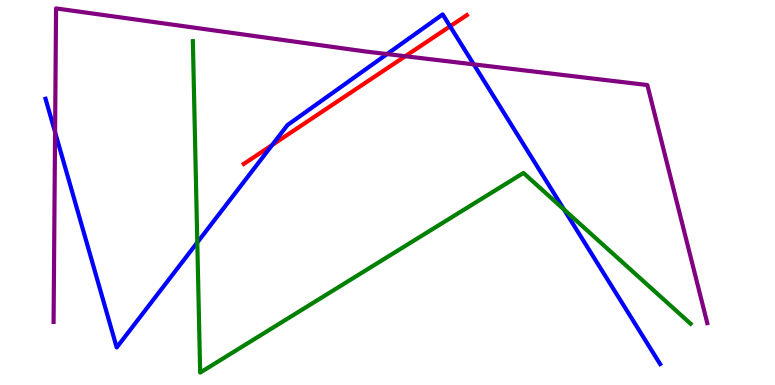[{'lines': ['blue', 'red'], 'intersections': [{'x': 3.51, 'y': 6.23}, {'x': 5.81, 'y': 9.32}]}, {'lines': ['green', 'red'], 'intersections': []}, {'lines': ['purple', 'red'], 'intersections': [{'x': 5.23, 'y': 8.54}]}, {'lines': ['blue', 'green'], 'intersections': [{'x': 2.55, 'y': 3.7}, {'x': 7.28, 'y': 4.56}]}, {'lines': ['blue', 'purple'], 'intersections': [{'x': 0.711, 'y': 6.57}, {'x': 4.99, 'y': 8.6}, {'x': 6.11, 'y': 8.33}]}, {'lines': ['green', 'purple'], 'intersections': []}]